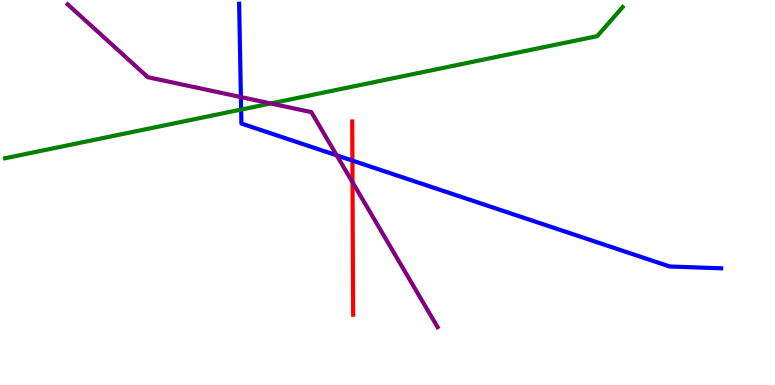[{'lines': ['blue', 'red'], 'intersections': [{'x': 4.55, 'y': 5.83}]}, {'lines': ['green', 'red'], 'intersections': []}, {'lines': ['purple', 'red'], 'intersections': [{'x': 4.55, 'y': 5.27}]}, {'lines': ['blue', 'green'], 'intersections': [{'x': 3.11, 'y': 7.15}]}, {'lines': ['blue', 'purple'], 'intersections': [{'x': 3.11, 'y': 7.48}, {'x': 4.34, 'y': 5.96}]}, {'lines': ['green', 'purple'], 'intersections': [{'x': 3.49, 'y': 7.31}]}]